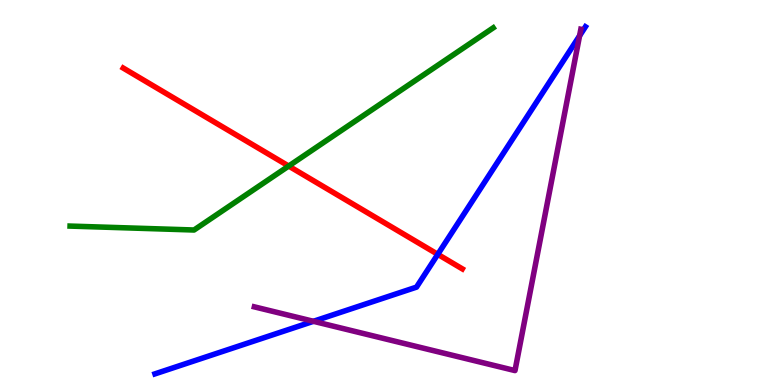[{'lines': ['blue', 'red'], 'intersections': [{'x': 5.65, 'y': 3.39}]}, {'lines': ['green', 'red'], 'intersections': [{'x': 3.73, 'y': 5.69}]}, {'lines': ['purple', 'red'], 'intersections': []}, {'lines': ['blue', 'green'], 'intersections': []}, {'lines': ['blue', 'purple'], 'intersections': [{'x': 4.04, 'y': 1.65}, {'x': 7.48, 'y': 9.07}]}, {'lines': ['green', 'purple'], 'intersections': []}]